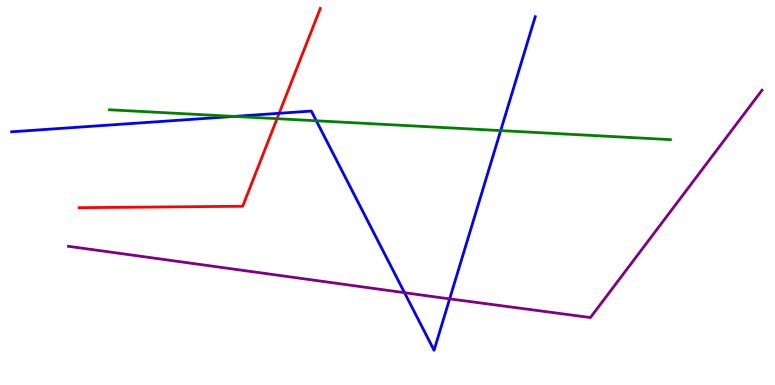[{'lines': ['blue', 'red'], 'intersections': [{'x': 3.6, 'y': 7.06}]}, {'lines': ['green', 'red'], 'intersections': [{'x': 3.57, 'y': 6.92}]}, {'lines': ['purple', 'red'], 'intersections': []}, {'lines': ['blue', 'green'], 'intersections': [{'x': 3.02, 'y': 6.98}, {'x': 4.08, 'y': 6.86}, {'x': 6.46, 'y': 6.61}]}, {'lines': ['blue', 'purple'], 'intersections': [{'x': 5.22, 'y': 2.4}, {'x': 5.8, 'y': 2.24}]}, {'lines': ['green', 'purple'], 'intersections': []}]